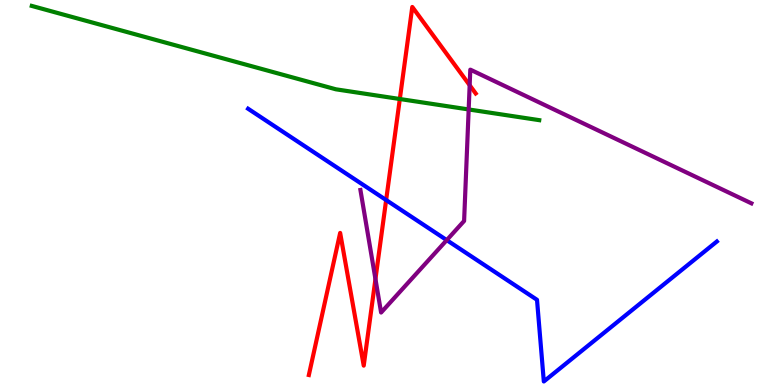[{'lines': ['blue', 'red'], 'intersections': [{'x': 4.98, 'y': 4.8}]}, {'lines': ['green', 'red'], 'intersections': [{'x': 5.16, 'y': 7.43}]}, {'lines': ['purple', 'red'], 'intersections': [{'x': 4.84, 'y': 2.75}, {'x': 6.06, 'y': 7.79}]}, {'lines': ['blue', 'green'], 'intersections': []}, {'lines': ['blue', 'purple'], 'intersections': [{'x': 5.76, 'y': 3.76}]}, {'lines': ['green', 'purple'], 'intersections': [{'x': 6.05, 'y': 7.16}]}]